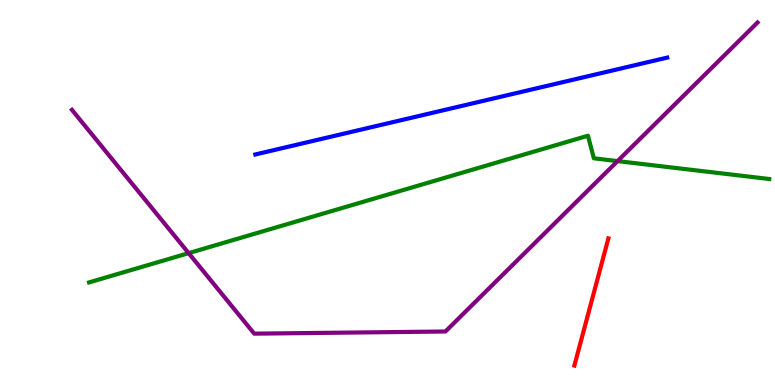[{'lines': ['blue', 'red'], 'intersections': []}, {'lines': ['green', 'red'], 'intersections': []}, {'lines': ['purple', 'red'], 'intersections': []}, {'lines': ['blue', 'green'], 'intersections': []}, {'lines': ['blue', 'purple'], 'intersections': []}, {'lines': ['green', 'purple'], 'intersections': [{'x': 2.43, 'y': 3.42}, {'x': 7.97, 'y': 5.82}]}]